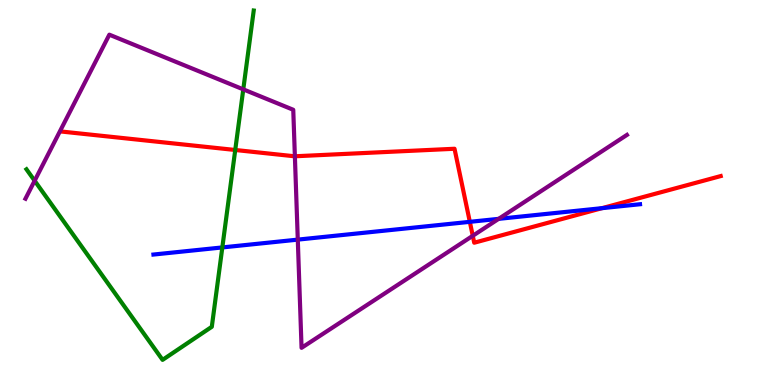[{'lines': ['blue', 'red'], 'intersections': [{'x': 6.06, 'y': 4.24}, {'x': 7.77, 'y': 4.59}]}, {'lines': ['green', 'red'], 'intersections': [{'x': 3.04, 'y': 6.1}]}, {'lines': ['purple', 'red'], 'intersections': [{'x': 3.8, 'y': 5.94}, {'x': 6.1, 'y': 3.88}]}, {'lines': ['blue', 'green'], 'intersections': [{'x': 2.87, 'y': 3.57}]}, {'lines': ['blue', 'purple'], 'intersections': [{'x': 3.84, 'y': 3.78}, {'x': 6.43, 'y': 4.32}]}, {'lines': ['green', 'purple'], 'intersections': [{'x': 0.447, 'y': 5.31}, {'x': 3.14, 'y': 7.68}]}]